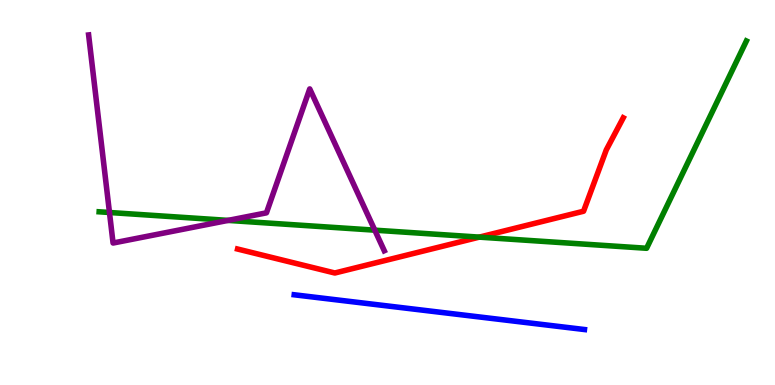[{'lines': ['blue', 'red'], 'intersections': []}, {'lines': ['green', 'red'], 'intersections': [{'x': 6.18, 'y': 3.84}]}, {'lines': ['purple', 'red'], 'intersections': []}, {'lines': ['blue', 'green'], 'intersections': []}, {'lines': ['blue', 'purple'], 'intersections': []}, {'lines': ['green', 'purple'], 'intersections': [{'x': 1.41, 'y': 4.48}, {'x': 2.94, 'y': 4.28}, {'x': 4.84, 'y': 4.02}]}]